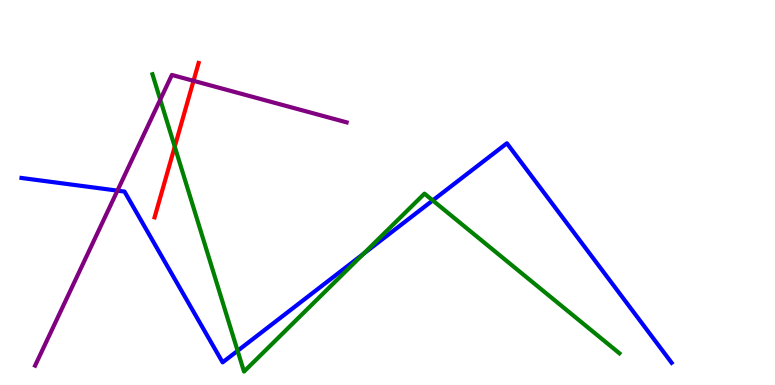[{'lines': ['blue', 'red'], 'intersections': []}, {'lines': ['green', 'red'], 'intersections': [{'x': 2.25, 'y': 6.19}]}, {'lines': ['purple', 'red'], 'intersections': [{'x': 2.5, 'y': 7.9}]}, {'lines': ['blue', 'green'], 'intersections': [{'x': 3.07, 'y': 0.888}, {'x': 4.69, 'y': 3.41}, {'x': 5.58, 'y': 4.79}]}, {'lines': ['blue', 'purple'], 'intersections': [{'x': 1.52, 'y': 5.05}]}, {'lines': ['green', 'purple'], 'intersections': [{'x': 2.07, 'y': 7.41}]}]